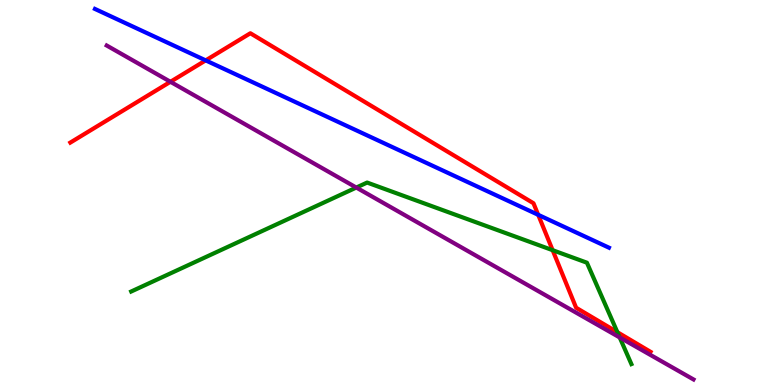[{'lines': ['blue', 'red'], 'intersections': [{'x': 2.65, 'y': 8.43}, {'x': 6.94, 'y': 4.42}]}, {'lines': ['green', 'red'], 'intersections': [{'x': 7.13, 'y': 3.5}, {'x': 7.97, 'y': 1.37}]}, {'lines': ['purple', 'red'], 'intersections': [{'x': 2.2, 'y': 7.88}]}, {'lines': ['blue', 'green'], 'intersections': []}, {'lines': ['blue', 'purple'], 'intersections': []}, {'lines': ['green', 'purple'], 'intersections': [{'x': 4.6, 'y': 5.13}, {'x': 8.0, 'y': 1.23}]}]